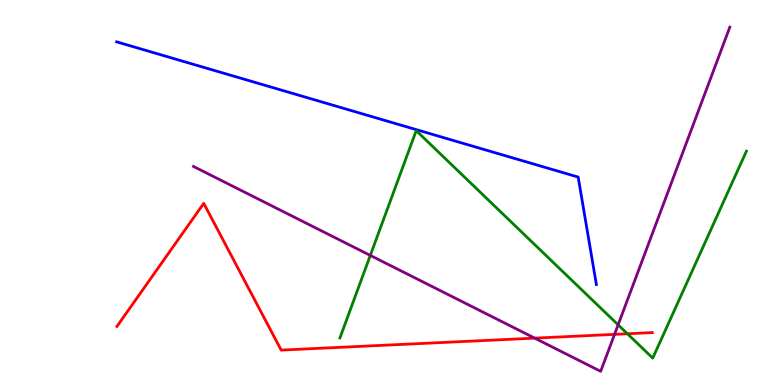[{'lines': ['blue', 'red'], 'intersections': []}, {'lines': ['green', 'red'], 'intersections': [{'x': 8.1, 'y': 1.33}]}, {'lines': ['purple', 'red'], 'intersections': [{'x': 6.9, 'y': 1.22}, {'x': 7.93, 'y': 1.32}]}, {'lines': ['blue', 'green'], 'intersections': []}, {'lines': ['blue', 'purple'], 'intersections': []}, {'lines': ['green', 'purple'], 'intersections': [{'x': 4.78, 'y': 3.37}, {'x': 7.98, 'y': 1.56}]}]